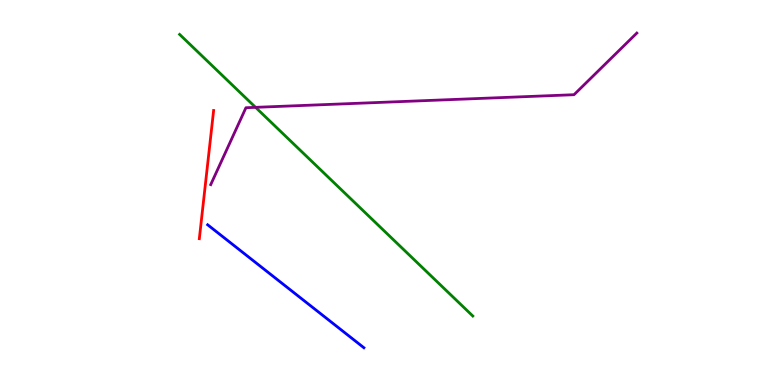[{'lines': ['blue', 'red'], 'intersections': []}, {'lines': ['green', 'red'], 'intersections': []}, {'lines': ['purple', 'red'], 'intersections': []}, {'lines': ['blue', 'green'], 'intersections': []}, {'lines': ['blue', 'purple'], 'intersections': []}, {'lines': ['green', 'purple'], 'intersections': [{'x': 3.3, 'y': 7.21}]}]